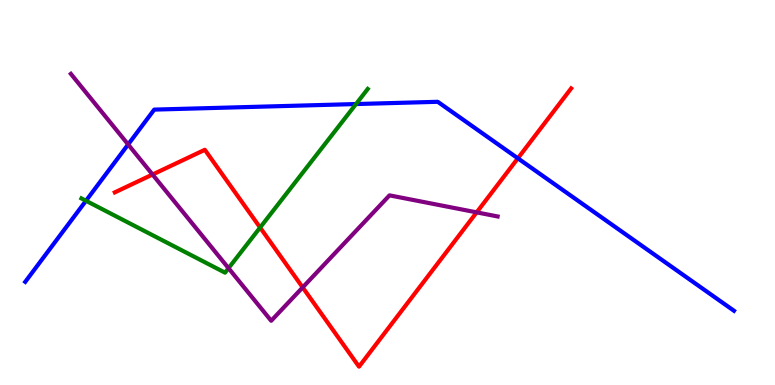[{'lines': ['blue', 'red'], 'intersections': [{'x': 6.68, 'y': 5.89}]}, {'lines': ['green', 'red'], 'intersections': [{'x': 3.36, 'y': 4.09}]}, {'lines': ['purple', 'red'], 'intersections': [{'x': 1.97, 'y': 5.47}, {'x': 3.91, 'y': 2.54}, {'x': 6.15, 'y': 4.48}]}, {'lines': ['blue', 'green'], 'intersections': [{'x': 1.11, 'y': 4.79}, {'x': 4.59, 'y': 7.3}]}, {'lines': ['blue', 'purple'], 'intersections': [{'x': 1.65, 'y': 6.25}]}, {'lines': ['green', 'purple'], 'intersections': [{'x': 2.95, 'y': 3.03}]}]